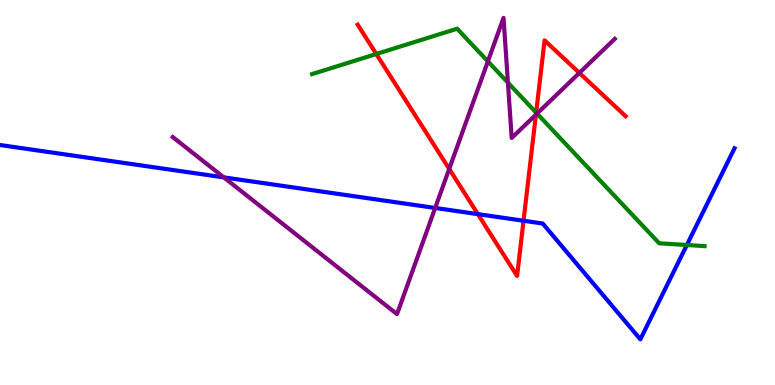[{'lines': ['blue', 'red'], 'intersections': [{'x': 6.17, 'y': 4.44}, {'x': 6.76, 'y': 4.27}]}, {'lines': ['green', 'red'], 'intersections': [{'x': 4.86, 'y': 8.6}, {'x': 6.92, 'y': 7.07}]}, {'lines': ['purple', 'red'], 'intersections': [{'x': 5.8, 'y': 5.61}, {'x': 6.92, 'y': 7.02}, {'x': 7.48, 'y': 8.11}]}, {'lines': ['blue', 'green'], 'intersections': [{'x': 8.86, 'y': 3.64}]}, {'lines': ['blue', 'purple'], 'intersections': [{'x': 2.89, 'y': 5.39}, {'x': 5.62, 'y': 4.6}]}, {'lines': ['green', 'purple'], 'intersections': [{'x': 6.3, 'y': 8.41}, {'x': 6.55, 'y': 7.85}, {'x': 6.93, 'y': 7.05}]}]